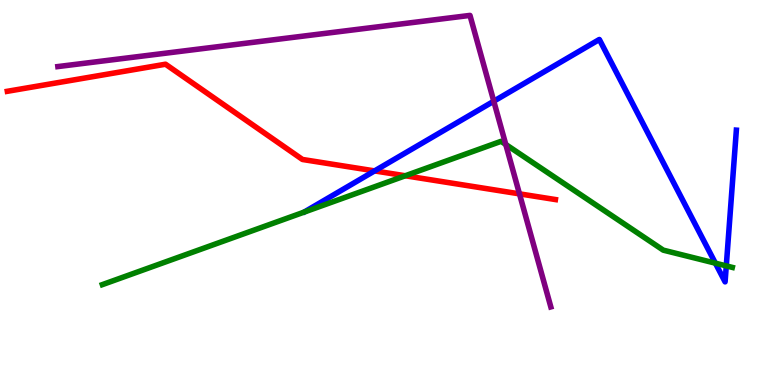[{'lines': ['blue', 'red'], 'intersections': [{'x': 4.83, 'y': 5.56}]}, {'lines': ['green', 'red'], 'intersections': [{'x': 5.23, 'y': 5.43}]}, {'lines': ['purple', 'red'], 'intersections': [{'x': 6.7, 'y': 4.96}]}, {'lines': ['blue', 'green'], 'intersections': [{'x': 9.23, 'y': 3.16}, {'x': 9.37, 'y': 3.09}]}, {'lines': ['blue', 'purple'], 'intersections': [{'x': 6.37, 'y': 7.37}]}, {'lines': ['green', 'purple'], 'intersections': [{'x': 6.53, 'y': 6.25}]}]